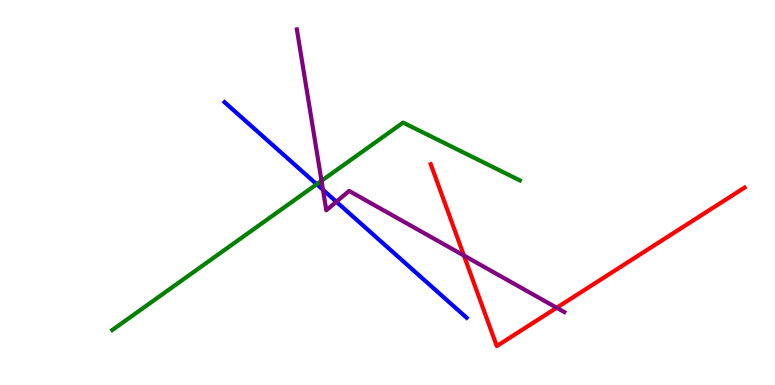[{'lines': ['blue', 'red'], 'intersections': []}, {'lines': ['green', 'red'], 'intersections': []}, {'lines': ['purple', 'red'], 'intersections': [{'x': 5.99, 'y': 3.36}, {'x': 7.18, 'y': 2.01}]}, {'lines': ['blue', 'green'], 'intersections': [{'x': 4.09, 'y': 5.21}]}, {'lines': ['blue', 'purple'], 'intersections': [{'x': 4.17, 'y': 5.07}, {'x': 4.34, 'y': 4.76}]}, {'lines': ['green', 'purple'], 'intersections': [{'x': 4.15, 'y': 5.3}]}]